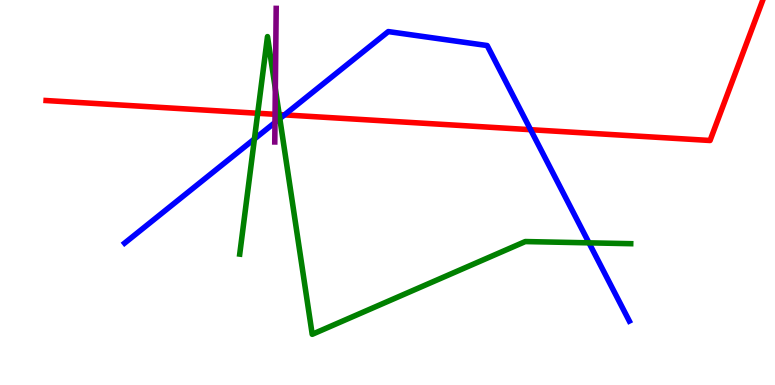[{'lines': ['blue', 'red'], 'intersections': [{'x': 3.67, 'y': 7.02}, {'x': 6.85, 'y': 6.63}]}, {'lines': ['green', 'red'], 'intersections': [{'x': 3.33, 'y': 7.06}, {'x': 3.6, 'y': 7.02}]}, {'lines': ['purple', 'red'], 'intersections': [{'x': 3.55, 'y': 7.03}]}, {'lines': ['blue', 'green'], 'intersections': [{'x': 3.28, 'y': 6.39}, {'x': 3.61, 'y': 6.92}, {'x': 7.6, 'y': 3.69}]}, {'lines': ['blue', 'purple'], 'intersections': [{'x': 3.55, 'y': 6.82}]}, {'lines': ['green', 'purple'], 'intersections': [{'x': 3.55, 'y': 7.69}]}]